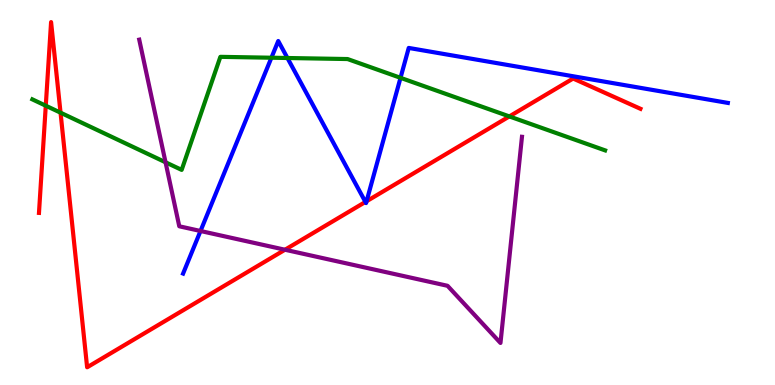[{'lines': ['blue', 'red'], 'intersections': [{'x': 4.72, 'y': 4.75}, {'x': 4.73, 'y': 4.77}]}, {'lines': ['green', 'red'], 'intersections': [{'x': 0.591, 'y': 7.25}, {'x': 0.781, 'y': 7.07}, {'x': 6.57, 'y': 6.98}]}, {'lines': ['purple', 'red'], 'intersections': [{'x': 3.68, 'y': 3.51}]}, {'lines': ['blue', 'green'], 'intersections': [{'x': 3.5, 'y': 8.5}, {'x': 3.71, 'y': 8.49}, {'x': 5.17, 'y': 7.98}]}, {'lines': ['blue', 'purple'], 'intersections': [{'x': 2.59, 'y': 4.0}]}, {'lines': ['green', 'purple'], 'intersections': [{'x': 2.14, 'y': 5.78}]}]